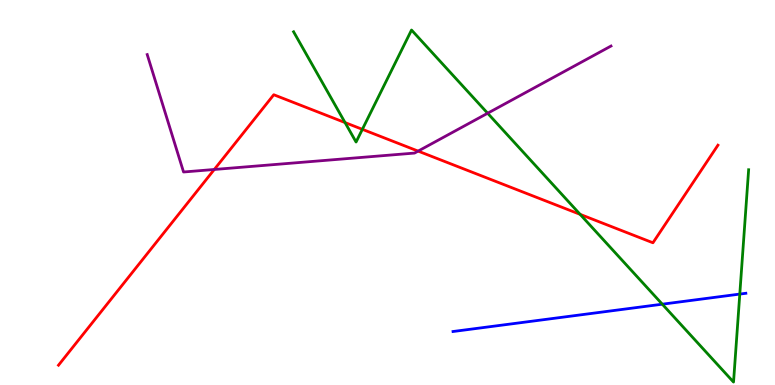[{'lines': ['blue', 'red'], 'intersections': []}, {'lines': ['green', 'red'], 'intersections': [{'x': 4.45, 'y': 6.82}, {'x': 4.68, 'y': 6.64}, {'x': 7.49, 'y': 4.43}]}, {'lines': ['purple', 'red'], 'intersections': [{'x': 2.76, 'y': 5.6}, {'x': 5.4, 'y': 6.08}]}, {'lines': ['blue', 'green'], 'intersections': [{'x': 8.55, 'y': 2.1}, {'x': 9.55, 'y': 2.36}]}, {'lines': ['blue', 'purple'], 'intersections': []}, {'lines': ['green', 'purple'], 'intersections': [{'x': 6.29, 'y': 7.06}]}]